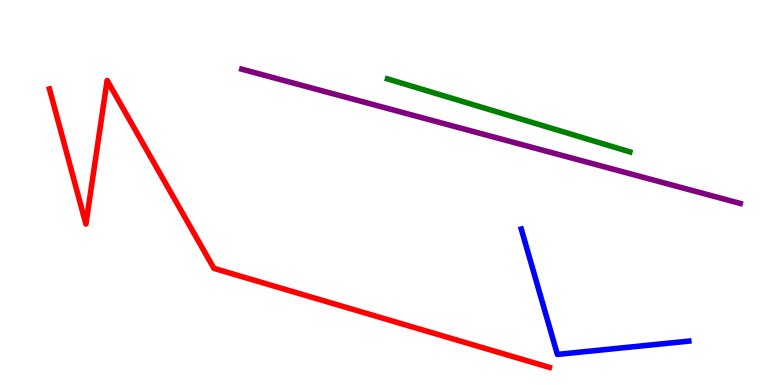[{'lines': ['blue', 'red'], 'intersections': []}, {'lines': ['green', 'red'], 'intersections': []}, {'lines': ['purple', 'red'], 'intersections': []}, {'lines': ['blue', 'green'], 'intersections': []}, {'lines': ['blue', 'purple'], 'intersections': []}, {'lines': ['green', 'purple'], 'intersections': []}]